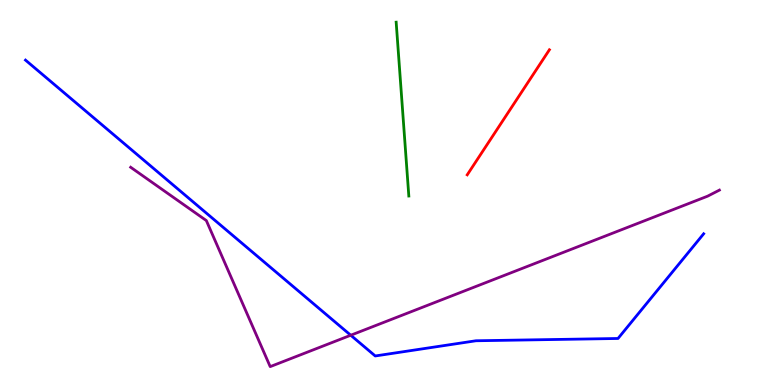[{'lines': ['blue', 'red'], 'intersections': []}, {'lines': ['green', 'red'], 'intersections': []}, {'lines': ['purple', 'red'], 'intersections': []}, {'lines': ['blue', 'green'], 'intersections': []}, {'lines': ['blue', 'purple'], 'intersections': [{'x': 4.53, 'y': 1.29}]}, {'lines': ['green', 'purple'], 'intersections': []}]